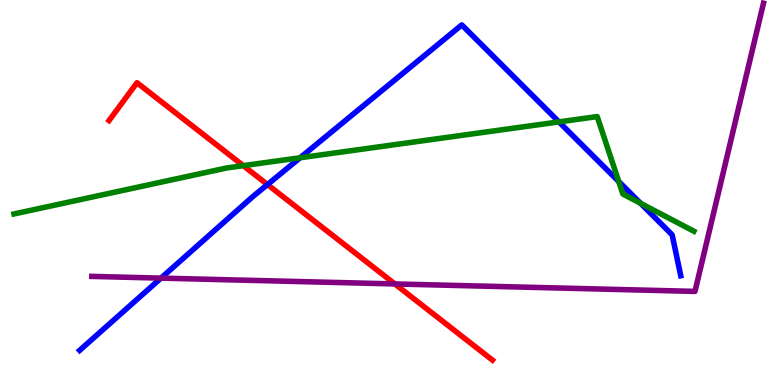[{'lines': ['blue', 'red'], 'intersections': [{'x': 3.45, 'y': 5.21}]}, {'lines': ['green', 'red'], 'intersections': [{'x': 3.14, 'y': 5.7}]}, {'lines': ['purple', 'red'], 'intersections': [{'x': 5.09, 'y': 2.62}]}, {'lines': ['blue', 'green'], 'intersections': [{'x': 3.87, 'y': 5.9}, {'x': 7.21, 'y': 6.83}, {'x': 7.98, 'y': 5.28}, {'x': 8.27, 'y': 4.72}]}, {'lines': ['blue', 'purple'], 'intersections': [{'x': 2.08, 'y': 2.78}]}, {'lines': ['green', 'purple'], 'intersections': []}]